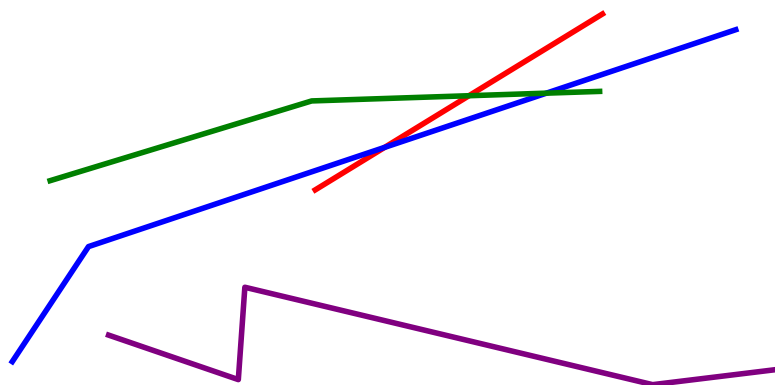[{'lines': ['blue', 'red'], 'intersections': [{'x': 4.96, 'y': 6.17}]}, {'lines': ['green', 'red'], 'intersections': [{'x': 6.05, 'y': 7.51}]}, {'lines': ['purple', 'red'], 'intersections': []}, {'lines': ['blue', 'green'], 'intersections': [{'x': 7.05, 'y': 7.58}]}, {'lines': ['blue', 'purple'], 'intersections': []}, {'lines': ['green', 'purple'], 'intersections': []}]